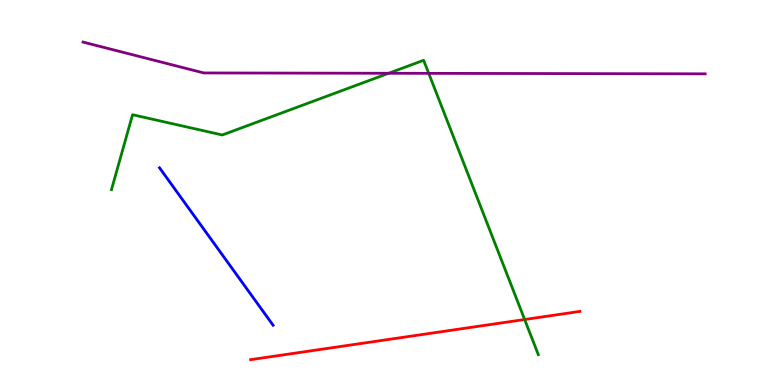[{'lines': ['blue', 'red'], 'intersections': []}, {'lines': ['green', 'red'], 'intersections': [{'x': 6.77, 'y': 1.7}]}, {'lines': ['purple', 'red'], 'intersections': []}, {'lines': ['blue', 'green'], 'intersections': []}, {'lines': ['blue', 'purple'], 'intersections': []}, {'lines': ['green', 'purple'], 'intersections': [{'x': 5.01, 'y': 8.1}, {'x': 5.53, 'y': 8.09}]}]